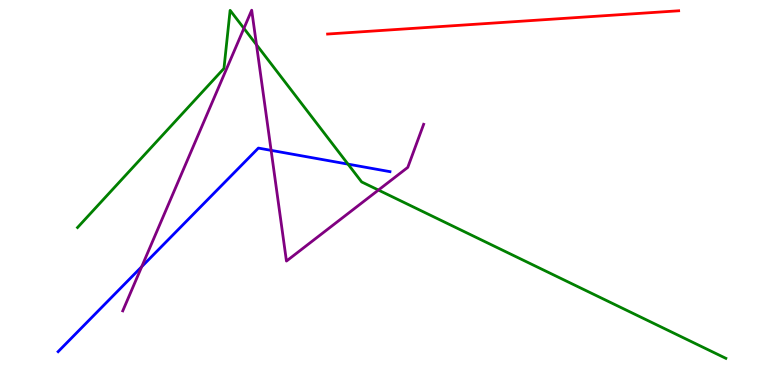[{'lines': ['blue', 'red'], 'intersections': []}, {'lines': ['green', 'red'], 'intersections': []}, {'lines': ['purple', 'red'], 'intersections': []}, {'lines': ['blue', 'green'], 'intersections': [{'x': 4.49, 'y': 5.74}]}, {'lines': ['blue', 'purple'], 'intersections': [{'x': 1.83, 'y': 3.07}, {'x': 3.5, 'y': 6.09}]}, {'lines': ['green', 'purple'], 'intersections': [{'x': 3.15, 'y': 9.26}, {'x': 3.31, 'y': 8.84}, {'x': 4.88, 'y': 5.06}]}]